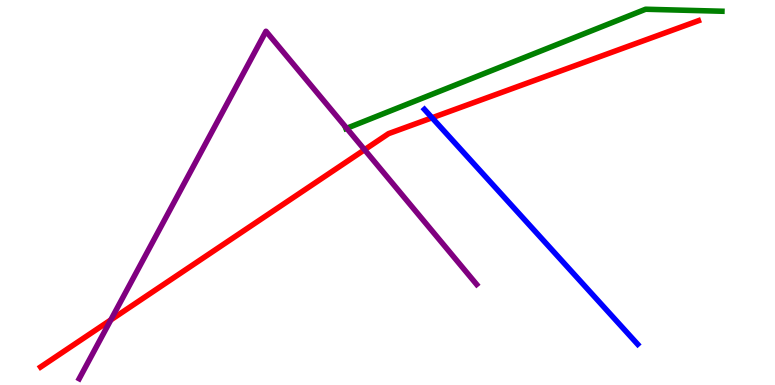[{'lines': ['blue', 'red'], 'intersections': [{'x': 5.57, 'y': 6.94}]}, {'lines': ['green', 'red'], 'intersections': []}, {'lines': ['purple', 'red'], 'intersections': [{'x': 1.43, 'y': 1.69}, {'x': 4.7, 'y': 6.11}]}, {'lines': ['blue', 'green'], 'intersections': []}, {'lines': ['blue', 'purple'], 'intersections': []}, {'lines': ['green', 'purple'], 'intersections': [{'x': 4.47, 'y': 6.67}]}]